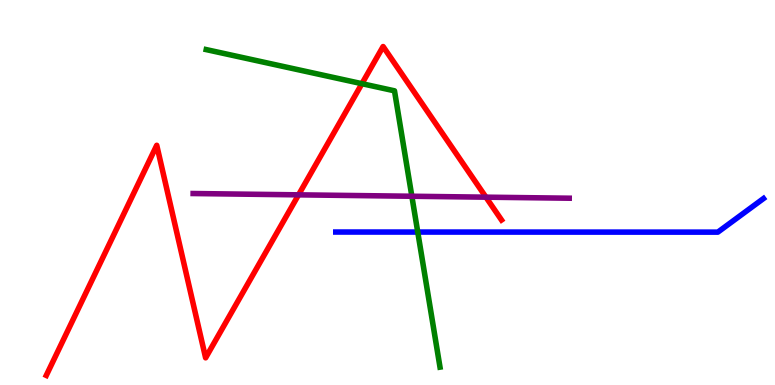[{'lines': ['blue', 'red'], 'intersections': []}, {'lines': ['green', 'red'], 'intersections': [{'x': 4.67, 'y': 7.83}]}, {'lines': ['purple', 'red'], 'intersections': [{'x': 3.85, 'y': 4.94}, {'x': 6.27, 'y': 4.88}]}, {'lines': ['blue', 'green'], 'intersections': [{'x': 5.39, 'y': 3.97}]}, {'lines': ['blue', 'purple'], 'intersections': []}, {'lines': ['green', 'purple'], 'intersections': [{'x': 5.31, 'y': 4.9}]}]